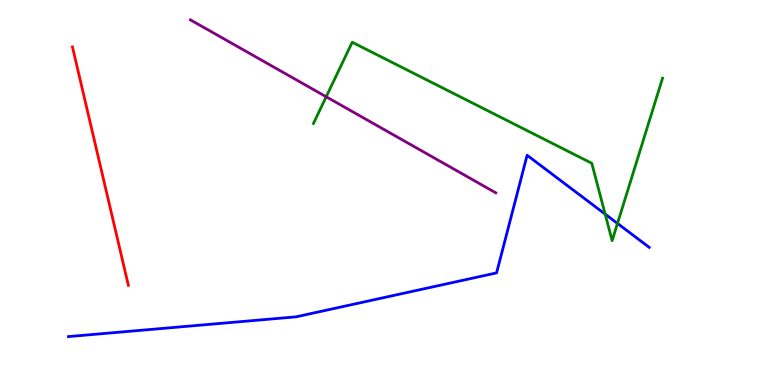[{'lines': ['blue', 'red'], 'intersections': []}, {'lines': ['green', 'red'], 'intersections': []}, {'lines': ['purple', 'red'], 'intersections': []}, {'lines': ['blue', 'green'], 'intersections': [{'x': 7.81, 'y': 4.44}, {'x': 7.97, 'y': 4.2}]}, {'lines': ['blue', 'purple'], 'intersections': []}, {'lines': ['green', 'purple'], 'intersections': [{'x': 4.21, 'y': 7.49}]}]